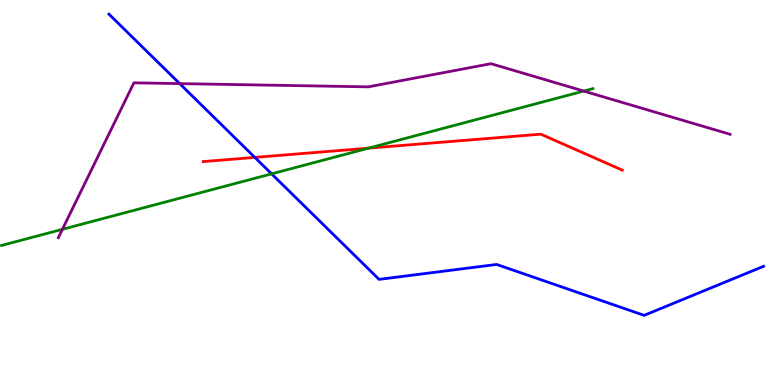[{'lines': ['blue', 'red'], 'intersections': [{'x': 3.29, 'y': 5.91}]}, {'lines': ['green', 'red'], 'intersections': [{'x': 4.75, 'y': 6.15}]}, {'lines': ['purple', 'red'], 'intersections': []}, {'lines': ['blue', 'green'], 'intersections': [{'x': 3.5, 'y': 5.48}]}, {'lines': ['blue', 'purple'], 'intersections': [{'x': 2.32, 'y': 7.83}]}, {'lines': ['green', 'purple'], 'intersections': [{'x': 0.805, 'y': 4.04}, {'x': 7.53, 'y': 7.63}]}]